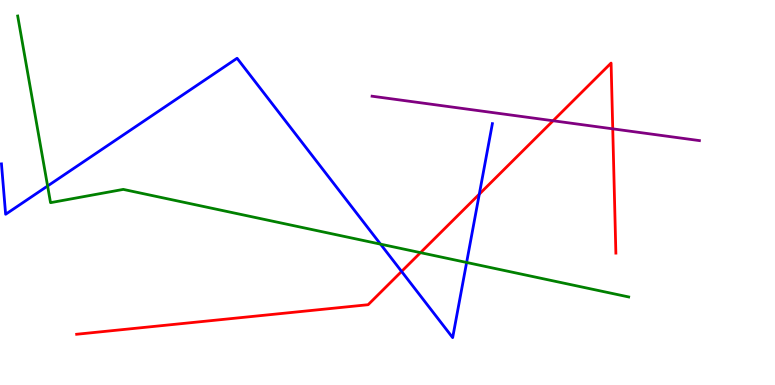[{'lines': ['blue', 'red'], 'intersections': [{'x': 5.18, 'y': 2.95}, {'x': 6.18, 'y': 4.96}]}, {'lines': ['green', 'red'], 'intersections': [{'x': 5.43, 'y': 3.44}]}, {'lines': ['purple', 'red'], 'intersections': [{'x': 7.14, 'y': 6.86}, {'x': 7.91, 'y': 6.65}]}, {'lines': ['blue', 'green'], 'intersections': [{'x': 0.614, 'y': 5.17}, {'x': 4.91, 'y': 3.66}, {'x': 6.02, 'y': 3.18}]}, {'lines': ['blue', 'purple'], 'intersections': []}, {'lines': ['green', 'purple'], 'intersections': []}]